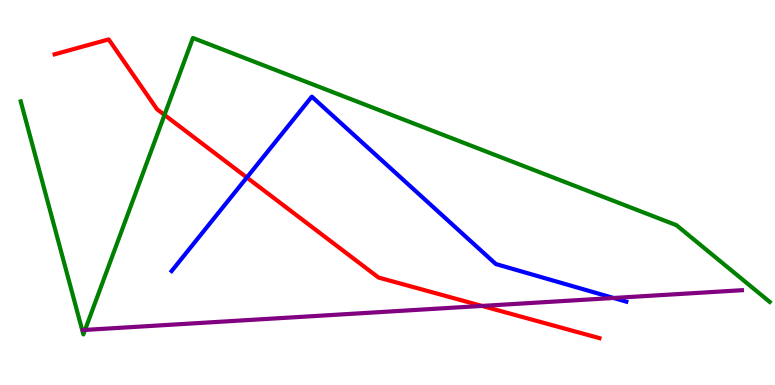[{'lines': ['blue', 'red'], 'intersections': [{'x': 3.18, 'y': 5.39}]}, {'lines': ['green', 'red'], 'intersections': [{'x': 2.12, 'y': 7.01}]}, {'lines': ['purple', 'red'], 'intersections': [{'x': 6.22, 'y': 2.05}]}, {'lines': ['blue', 'green'], 'intersections': []}, {'lines': ['blue', 'purple'], 'intersections': [{'x': 7.92, 'y': 2.26}]}, {'lines': ['green', 'purple'], 'intersections': [{'x': 1.1, 'y': 1.43}]}]